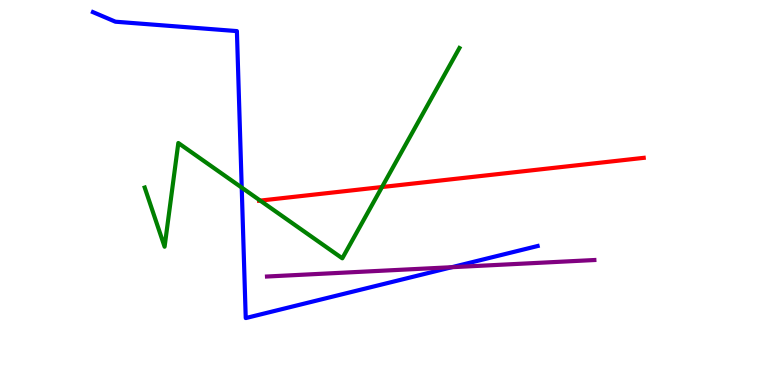[{'lines': ['blue', 'red'], 'intersections': []}, {'lines': ['green', 'red'], 'intersections': [{'x': 3.36, 'y': 4.79}, {'x': 4.93, 'y': 5.14}]}, {'lines': ['purple', 'red'], 'intersections': []}, {'lines': ['blue', 'green'], 'intersections': [{'x': 3.12, 'y': 5.13}]}, {'lines': ['blue', 'purple'], 'intersections': [{'x': 5.83, 'y': 3.06}]}, {'lines': ['green', 'purple'], 'intersections': []}]